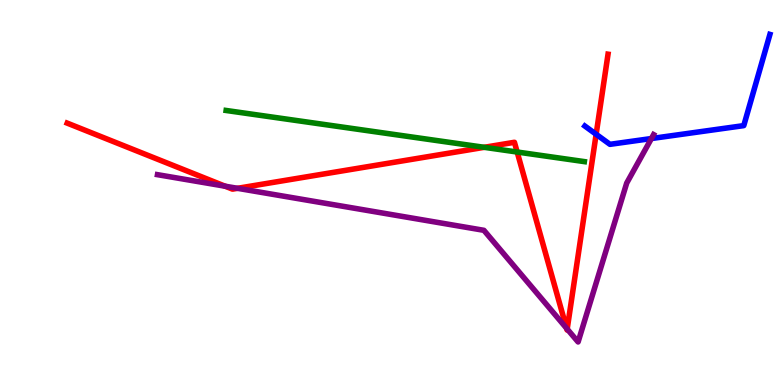[{'lines': ['blue', 'red'], 'intersections': [{'x': 7.69, 'y': 6.51}]}, {'lines': ['green', 'red'], 'intersections': [{'x': 6.25, 'y': 6.17}, {'x': 6.67, 'y': 6.05}]}, {'lines': ['purple', 'red'], 'intersections': [{'x': 2.9, 'y': 5.16}, {'x': 3.06, 'y': 5.11}, {'x': 7.31, 'y': 1.47}, {'x': 7.32, 'y': 1.45}]}, {'lines': ['blue', 'green'], 'intersections': []}, {'lines': ['blue', 'purple'], 'intersections': [{'x': 8.41, 'y': 6.4}]}, {'lines': ['green', 'purple'], 'intersections': []}]